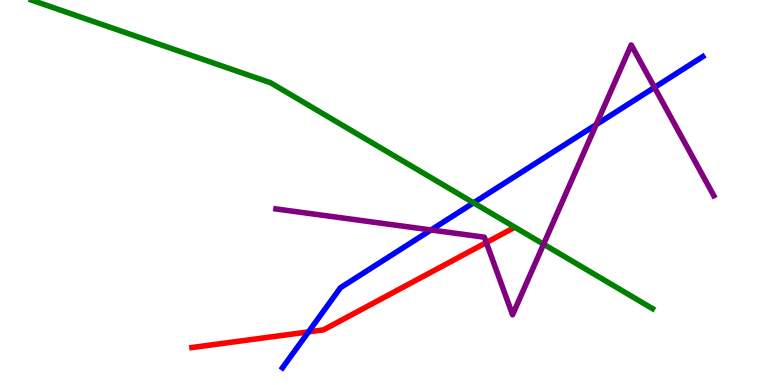[{'lines': ['blue', 'red'], 'intersections': [{'x': 3.98, 'y': 1.38}]}, {'lines': ['green', 'red'], 'intersections': []}, {'lines': ['purple', 'red'], 'intersections': [{'x': 6.27, 'y': 3.7}]}, {'lines': ['blue', 'green'], 'intersections': [{'x': 6.11, 'y': 4.73}]}, {'lines': ['blue', 'purple'], 'intersections': [{'x': 5.56, 'y': 4.03}, {'x': 7.69, 'y': 6.76}, {'x': 8.45, 'y': 7.73}]}, {'lines': ['green', 'purple'], 'intersections': [{'x': 7.01, 'y': 3.66}]}]